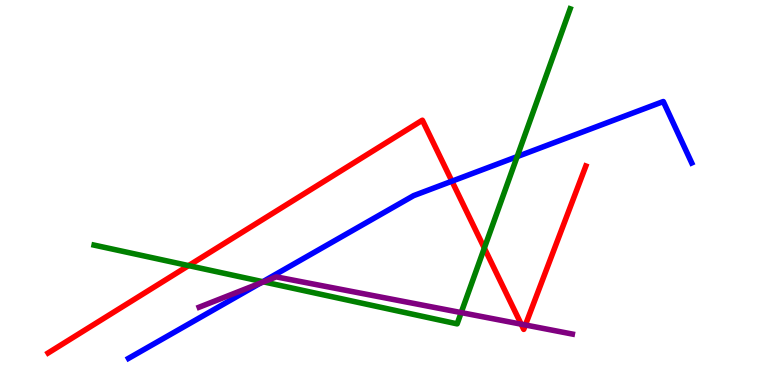[{'lines': ['blue', 'red'], 'intersections': [{'x': 5.83, 'y': 5.29}]}, {'lines': ['green', 'red'], 'intersections': [{'x': 2.43, 'y': 3.1}, {'x': 6.25, 'y': 3.56}]}, {'lines': ['purple', 'red'], 'intersections': [{'x': 6.73, 'y': 1.58}, {'x': 6.78, 'y': 1.56}]}, {'lines': ['blue', 'green'], 'intersections': [{'x': 3.39, 'y': 2.68}, {'x': 6.67, 'y': 5.93}]}, {'lines': ['blue', 'purple'], 'intersections': [{'x': 3.36, 'y': 2.65}]}, {'lines': ['green', 'purple'], 'intersections': [{'x': 3.4, 'y': 2.68}, {'x': 5.95, 'y': 1.88}]}]